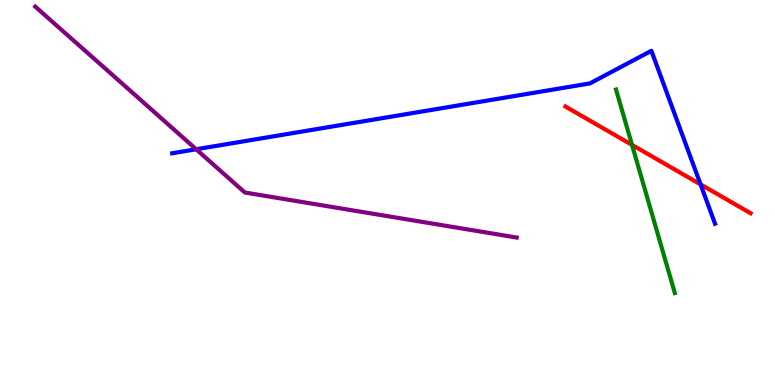[{'lines': ['blue', 'red'], 'intersections': [{'x': 9.04, 'y': 5.21}]}, {'lines': ['green', 'red'], 'intersections': [{'x': 8.16, 'y': 6.24}]}, {'lines': ['purple', 'red'], 'intersections': []}, {'lines': ['blue', 'green'], 'intersections': []}, {'lines': ['blue', 'purple'], 'intersections': [{'x': 2.53, 'y': 6.12}]}, {'lines': ['green', 'purple'], 'intersections': []}]